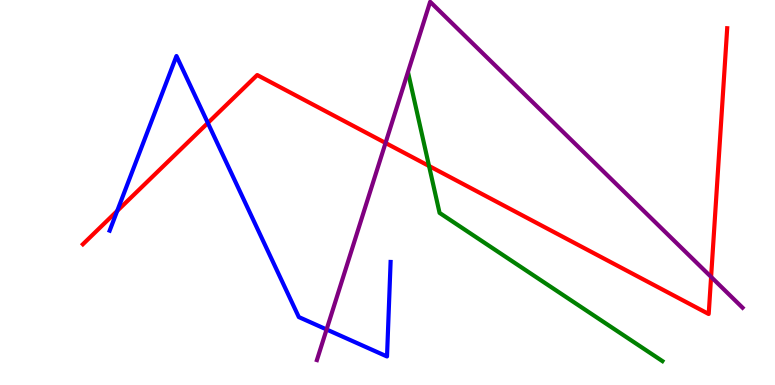[{'lines': ['blue', 'red'], 'intersections': [{'x': 1.51, 'y': 4.52}, {'x': 2.68, 'y': 6.81}]}, {'lines': ['green', 'red'], 'intersections': [{'x': 5.54, 'y': 5.69}]}, {'lines': ['purple', 'red'], 'intersections': [{'x': 4.97, 'y': 6.29}, {'x': 9.18, 'y': 2.81}]}, {'lines': ['blue', 'green'], 'intersections': []}, {'lines': ['blue', 'purple'], 'intersections': [{'x': 4.21, 'y': 1.44}]}, {'lines': ['green', 'purple'], 'intersections': []}]